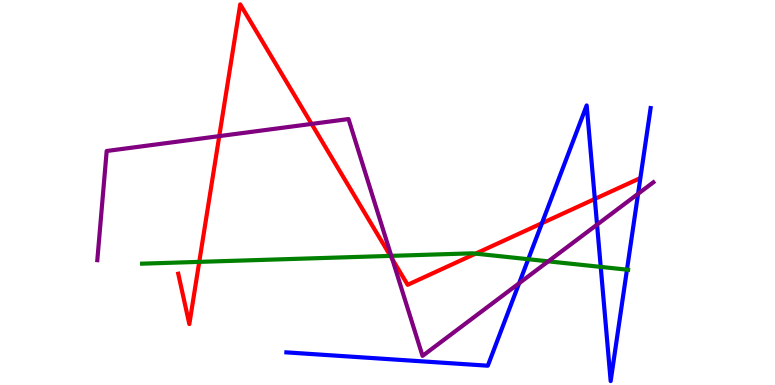[{'lines': ['blue', 'red'], 'intersections': [{'x': 6.99, 'y': 4.2}, {'x': 7.68, 'y': 4.83}]}, {'lines': ['green', 'red'], 'intersections': [{'x': 2.57, 'y': 3.2}, {'x': 5.04, 'y': 3.35}, {'x': 6.14, 'y': 3.41}]}, {'lines': ['purple', 'red'], 'intersections': [{'x': 2.83, 'y': 6.46}, {'x': 4.02, 'y': 6.78}, {'x': 5.06, 'y': 3.27}]}, {'lines': ['blue', 'green'], 'intersections': [{'x': 6.82, 'y': 3.27}, {'x': 7.75, 'y': 3.07}, {'x': 8.09, 'y': 3.0}]}, {'lines': ['blue', 'purple'], 'intersections': [{'x': 6.7, 'y': 2.64}, {'x': 7.7, 'y': 4.17}, {'x': 8.23, 'y': 4.97}]}, {'lines': ['green', 'purple'], 'intersections': [{'x': 5.05, 'y': 3.35}, {'x': 7.07, 'y': 3.21}]}]